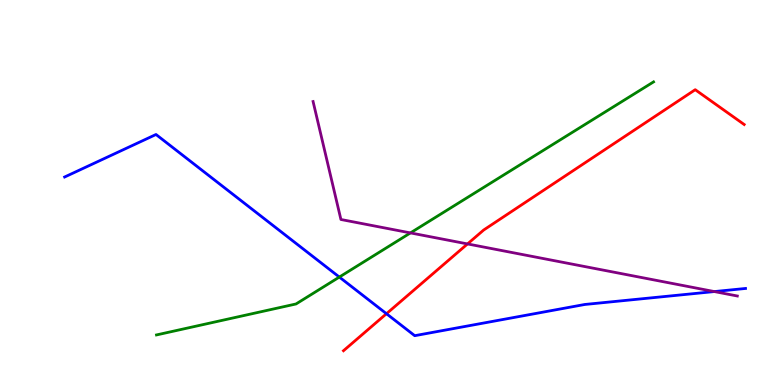[{'lines': ['blue', 'red'], 'intersections': [{'x': 4.99, 'y': 1.85}]}, {'lines': ['green', 'red'], 'intersections': []}, {'lines': ['purple', 'red'], 'intersections': [{'x': 6.03, 'y': 3.66}]}, {'lines': ['blue', 'green'], 'intersections': [{'x': 4.38, 'y': 2.8}]}, {'lines': ['blue', 'purple'], 'intersections': [{'x': 9.22, 'y': 2.43}]}, {'lines': ['green', 'purple'], 'intersections': [{'x': 5.3, 'y': 3.95}]}]